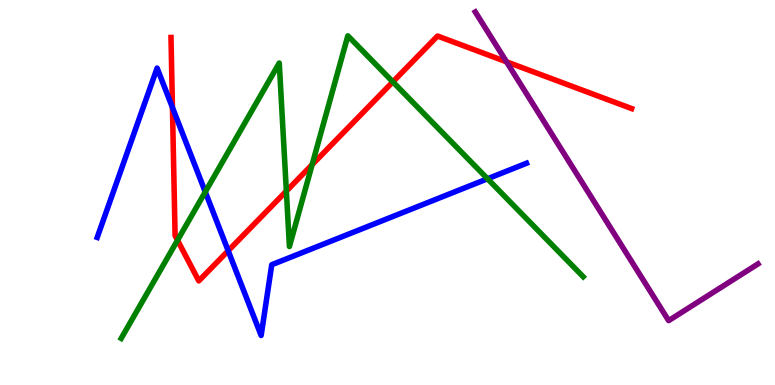[{'lines': ['blue', 'red'], 'intersections': [{'x': 2.23, 'y': 7.21}, {'x': 2.94, 'y': 3.49}]}, {'lines': ['green', 'red'], 'intersections': [{'x': 2.29, 'y': 3.76}, {'x': 3.69, 'y': 5.04}, {'x': 4.03, 'y': 5.72}, {'x': 5.07, 'y': 7.87}]}, {'lines': ['purple', 'red'], 'intersections': [{'x': 6.54, 'y': 8.39}]}, {'lines': ['blue', 'green'], 'intersections': [{'x': 2.65, 'y': 5.02}, {'x': 6.29, 'y': 5.36}]}, {'lines': ['blue', 'purple'], 'intersections': []}, {'lines': ['green', 'purple'], 'intersections': []}]